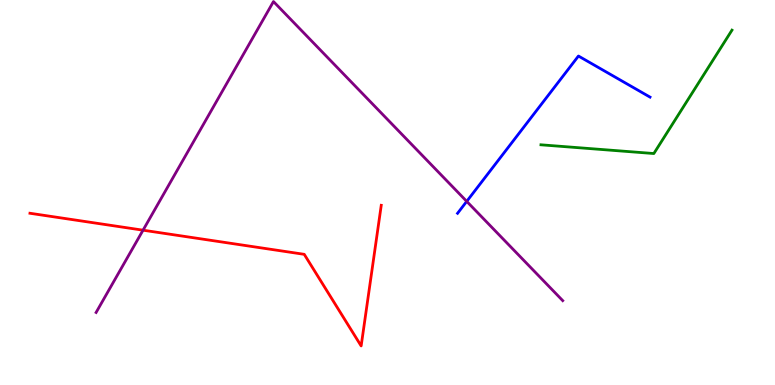[{'lines': ['blue', 'red'], 'intersections': []}, {'lines': ['green', 'red'], 'intersections': []}, {'lines': ['purple', 'red'], 'intersections': [{'x': 1.85, 'y': 4.02}]}, {'lines': ['blue', 'green'], 'intersections': []}, {'lines': ['blue', 'purple'], 'intersections': [{'x': 6.02, 'y': 4.77}]}, {'lines': ['green', 'purple'], 'intersections': []}]